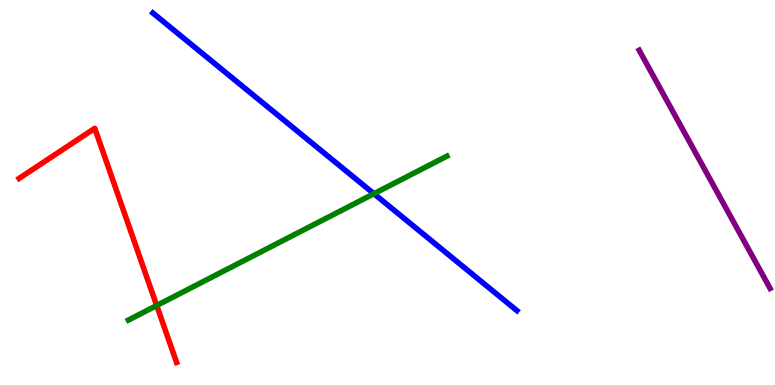[{'lines': ['blue', 'red'], 'intersections': []}, {'lines': ['green', 'red'], 'intersections': [{'x': 2.02, 'y': 2.06}]}, {'lines': ['purple', 'red'], 'intersections': []}, {'lines': ['blue', 'green'], 'intersections': [{'x': 4.82, 'y': 4.97}]}, {'lines': ['blue', 'purple'], 'intersections': []}, {'lines': ['green', 'purple'], 'intersections': []}]